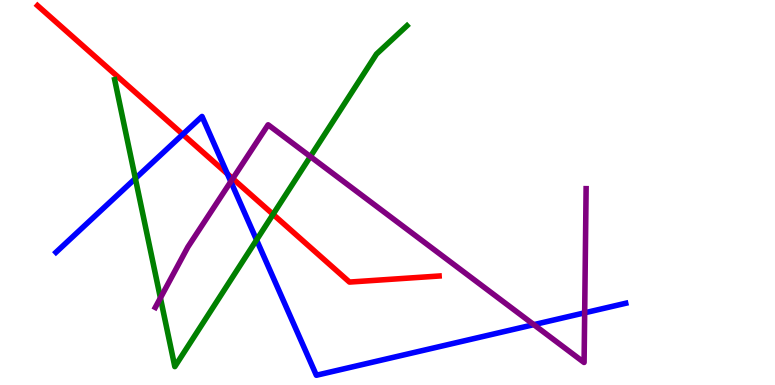[{'lines': ['blue', 'red'], 'intersections': [{'x': 2.36, 'y': 6.51}, {'x': 2.93, 'y': 5.48}]}, {'lines': ['green', 'red'], 'intersections': [{'x': 3.52, 'y': 4.43}]}, {'lines': ['purple', 'red'], 'intersections': [{'x': 3.0, 'y': 5.36}]}, {'lines': ['blue', 'green'], 'intersections': [{'x': 1.75, 'y': 5.36}, {'x': 3.31, 'y': 3.77}]}, {'lines': ['blue', 'purple'], 'intersections': [{'x': 2.98, 'y': 5.28}, {'x': 6.89, 'y': 1.57}, {'x': 7.54, 'y': 1.87}]}, {'lines': ['green', 'purple'], 'intersections': [{'x': 2.07, 'y': 2.26}, {'x': 4.0, 'y': 5.93}]}]